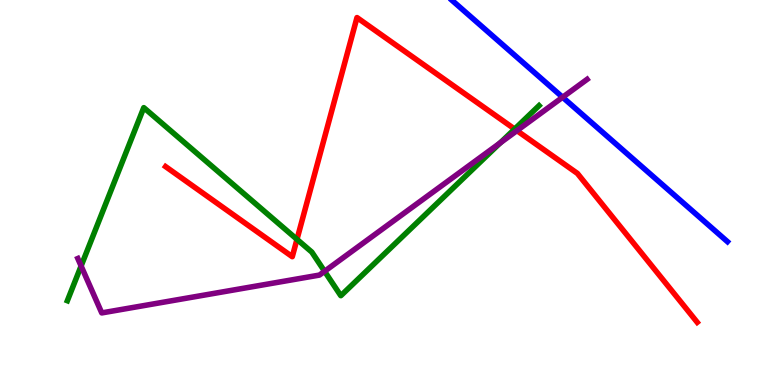[{'lines': ['blue', 'red'], 'intersections': []}, {'lines': ['green', 'red'], 'intersections': [{'x': 3.83, 'y': 3.78}, {'x': 6.64, 'y': 6.65}]}, {'lines': ['purple', 'red'], 'intersections': [{'x': 6.67, 'y': 6.61}]}, {'lines': ['blue', 'green'], 'intersections': []}, {'lines': ['blue', 'purple'], 'intersections': [{'x': 7.26, 'y': 7.47}]}, {'lines': ['green', 'purple'], 'intersections': [{'x': 1.05, 'y': 3.09}, {'x': 4.19, 'y': 2.95}, {'x': 6.45, 'y': 6.29}]}]